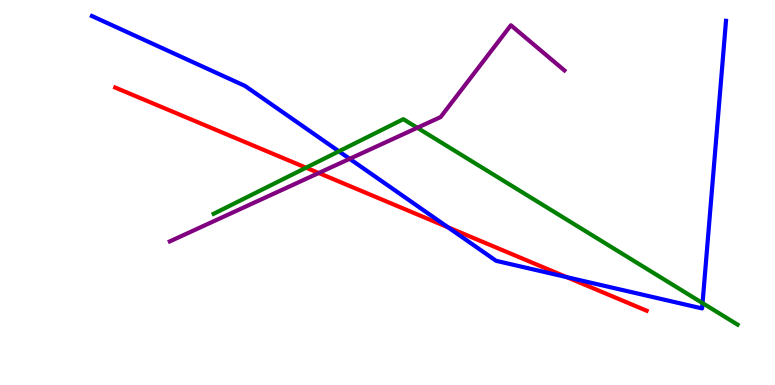[{'lines': ['blue', 'red'], 'intersections': [{'x': 5.78, 'y': 4.1}, {'x': 7.31, 'y': 2.8}]}, {'lines': ['green', 'red'], 'intersections': [{'x': 3.95, 'y': 5.64}]}, {'lines': ['purple', 'red'], 'intersections': [{'x': 4.11, 'y': 5.51}]}, {'lines': ['blue', 'green'], 'intersections': [{'x': 4.37, 'y': 6.07}, {'x': 9.07, 'y': 2.13}]}, {'lines': ['blue', 'purple'], 'intersections': [{'x': 4.51, 'y': 5.87}]}, {'lines': ['green', 'purple'], 'intersections': [{'x': 5.38, 'y': 6.68}]}]